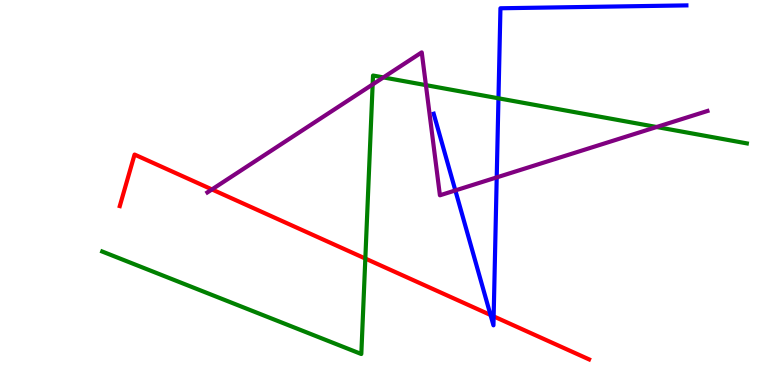[{'lines': ['blue', 'red'], 'intersections': [{'x': 6.33, 'y': 1.82}, {'x': 6.37, 'y': 1.78}]}, {'lines': ['green', 'red'], 'intersections': [{'x': 4.71, 'y': 3.28}]}, {'lines': ['purple', 'red'], 'intersections': [{'x': 2.73, 'y': 5.08}]}, {'lines': ['blue', 'green'], 'intersections': [{'x': 6.43, 'y': 7.45}]}, {'lines': ['blue', 'purple'], 'intersections': [{'x': 5.88, 'y': 5.05}, {'x': 6.41, 'y': 5.39}]}, {'lines': ['green', 'purple'], 'intersections': [{'x': 4.81, 'y': 7.81}, {'x': 4.95, 'y': 7.99}, {'x': 5.5, 'y': 7.79}, {'x': 8.47, 'y': 6.7}]}]